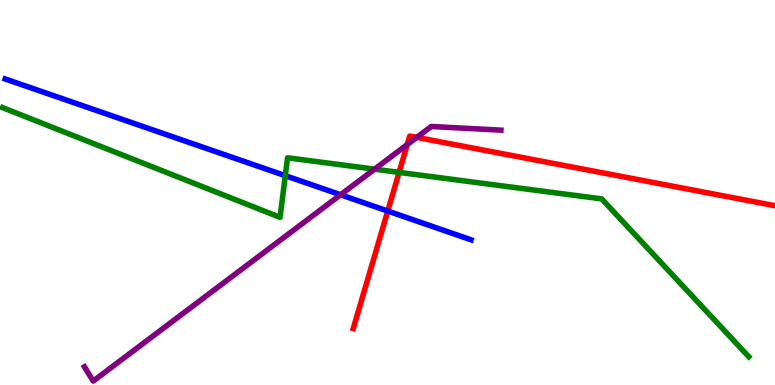[{'lines': ['blue', 'red'], 'intersections': [{'x': 5.0, 'y': 4.52}]}, {'lines': ['green', 'red'], 'intersections': [{'x': 5.15, 'y': 5.52}]}, {'lines': ['purple', 'red'], 'intersections': [{'x': 5.25, 'y': 6.25}, {'x': 5.38, 'y': 6.43}]}, {'lines': ['blue', 'green'], 'intersections': [{'x': 3.68, 'y': 5.44}]}, {'lines': ['blue', 'purple'], 'intersections': [{'x': 4.39, 'y': 4.94}]}, {'lines': ['green', 'purple'], 'intersections': [{'x': 4.83, 'y': 5.61}]}]